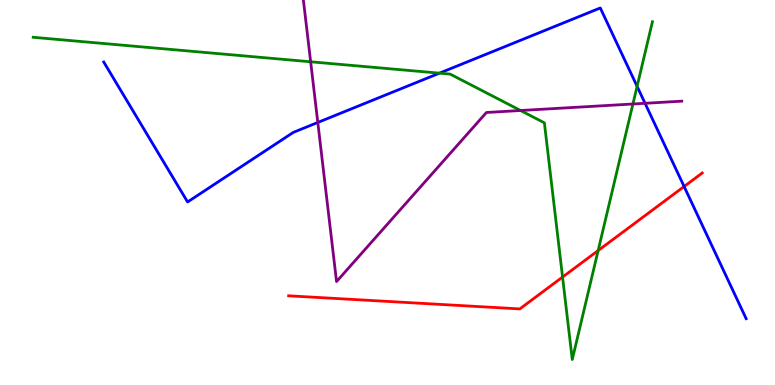[{'lines': ['blue', 'red'], 'intersections': [{'x': 8.83, 'y': 5.16}]}, {'lines': ['green', 'red'], 'intersections': [{'x': 7.26, 'y': 2.8}, {'x': 7.72, 'y': 3.49}]}, {'lines': ['purple', 'red'], 'intersections': []}, {'lines': ['blue', 'green'], 'intersections': [{'x': 5.67, 'y': 8.1}, {'x': 8.22, 'y': 7.76}]}, {'lines': ['blue', 'purple'], 'intersections': [{'x': 4.1, 'y': 6.82}, {'x': 8.32, 'y': 7.32}]}, {'lines': ['green', 'purple'], 'intersections': [{'x': 4.01, 'y': 8.4}, {'x': 6.72, 'y': 7.13}, {'x': 8.17, 'y': 7.3}]}]